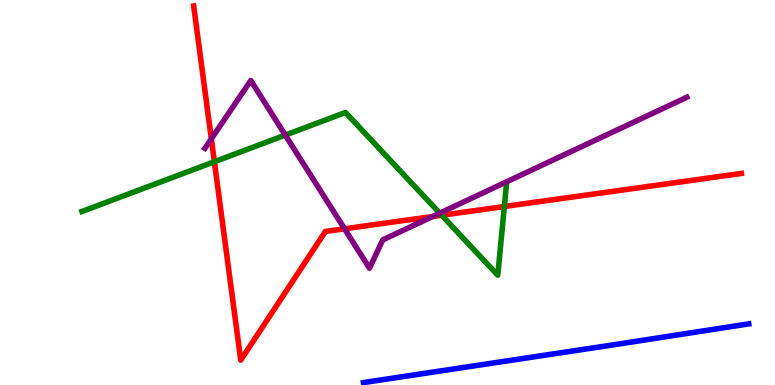[{'lines': ['blue', 'red'], 'intersections': []}, {'lines': ['green', 'red'], 'intersections': [{'x': 2.77, 'y': 5.8}, {'x': 5.7, 'y': 4.41}, {'x': 6.51, 'y': 4.64}]}, {'lines': ['purple', 'red'], 'intersections': [{'x': 2.73, 'y': 6.39}, {'x': 4.45, 'y': 4.06}, {'x': 5.58, 'y': 4.38}]}, {'lines': ['blue', 'green'], 'intersections': []}, {'lines': ['blue', 'purple'], 'intersections': []}, {'lines': ['green', 'purple'], 'intersections': [{'x': 3.68, 'y': 6.49}, {'x': 5.67, 'y': 4.46}]}]